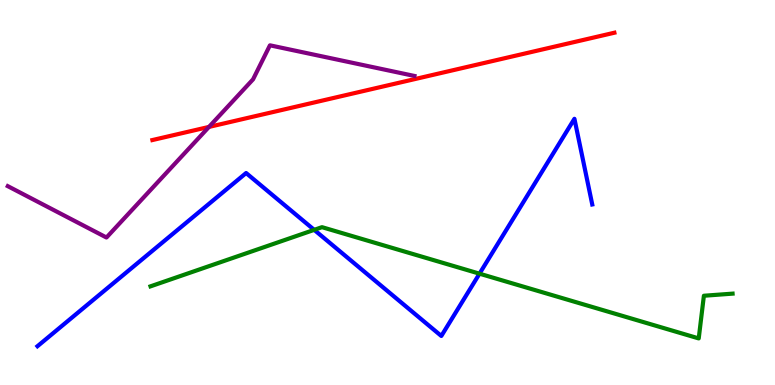[{'lines': ['blue', 'red'], 'intersections': []}, {'lines': ['green', 'red'], 'intersections': []}, {'lines': ['purple', 'red'], 'intersections': [{'x': 2.7, 'y': 6.7}]}, {'lines': ['blue', 'green'], 'intersections': [{'x': 4.05, 'y': 4.03}, {'x': 6.19, 'y': 2.89}]}, {'lines': ['blue', 'purple'], 'intersections': []}, {'lines': ['green', 'purple'], 'intersections': []}]